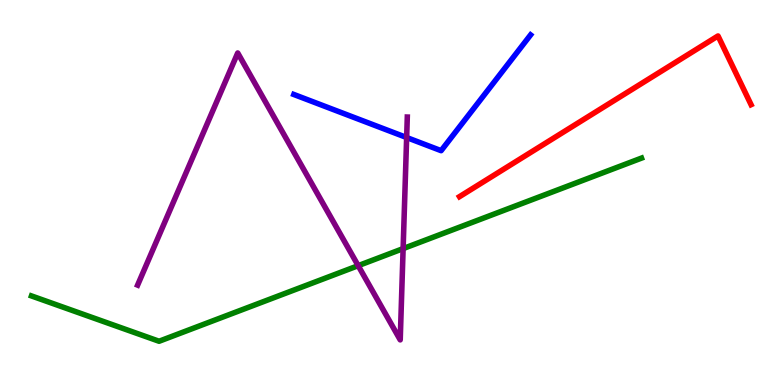[{'lines': ['blue', 'red'], 'intersections': []}, {'lines': ['green', 'red'], 'intersections': []}, {'lines': ['purple', 'red'], 'intersections': []}, {'lines': ['blue', 'green'], 'intersections': []}, {'lines': ['blue', 'purple'], 'intersections': [{'x': 5.25, 'y': 6.43}]}, {'lines': ['green', 'purple'], 'intersections': [{'x': 4.62, 'y': 3.1}, {'x': 5.2, 'y': 3.54}]}]